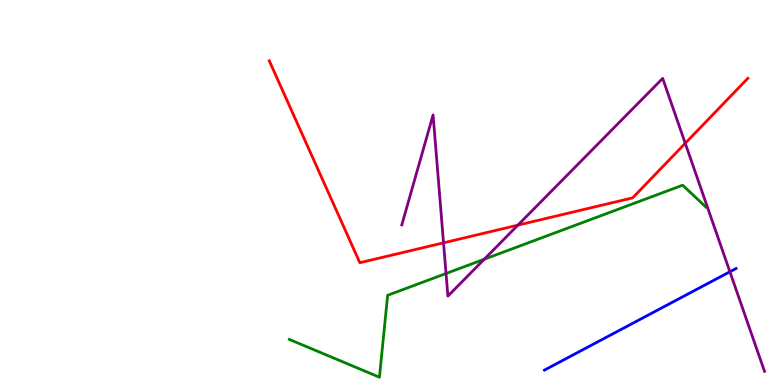[{'lines': ['blue', 'red'], 'intersections': []}, {'lines': ['green', 'red'], 'intersections': []}, {'lines': ['purple', 'red'], 'intersections': [{'x': 5.72, 'y': 3.69}, {'x': 6.68, 'y': 4.15}, {'x': 8.84, 'y': 6.28}]}, {'lines': ['blue', 'green'], 'intersections': []}, {'lines': ['blue', 'purple'], 'intersections': [{'x': 9.42, 'y': 2.94}]}, {'lines': ['green', 'purple'], 'intersections': [{'x': 5.76, 'y': 2.9}, {'x': 6.25, 'y': 3.27}]}]